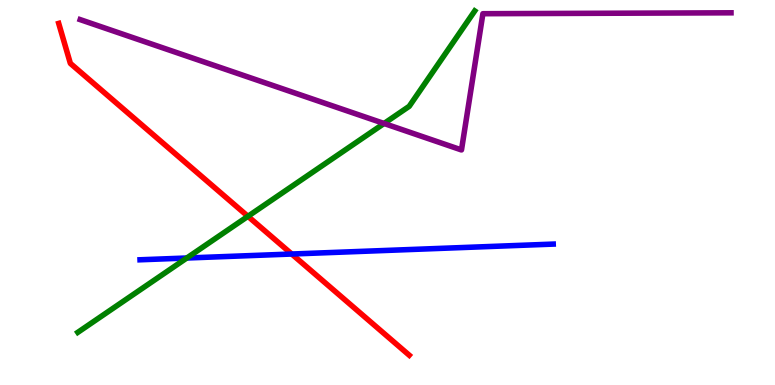[{'lines': ['blue', 'red'], 'intersections': [{'x': 3.76, 'y': 3.4}]}, {'lines': ['green', 'red'], 'intersections': [{'x': 3.2, 'y': 4.38}]}, {'lines': ['purple', 'red'], 'intersections': []}, {'lines': ['blue', 'green'], 'intersections': [{'x': 2.41, 'y': 3.3}]}, {'lines': ['blue', 'purple'], 'intersections': []}, {'lines': ['green', 'purple'], 'intersections': [{'x': 4.96, 'y': 6.79}]}]